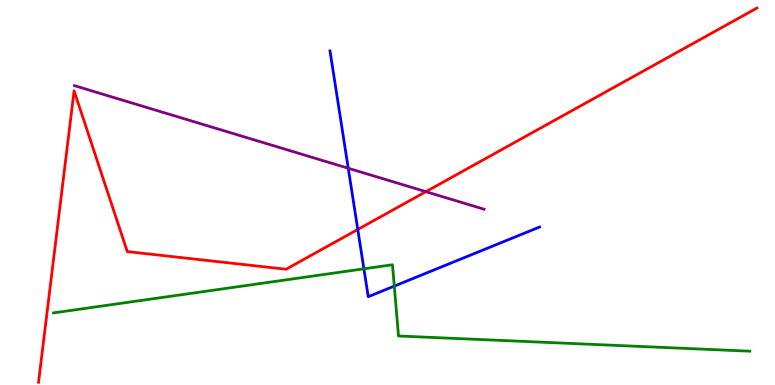[{'lines': ['blue', 'red'], 'intersections': [{'x': 4.62, 'y': 4.04}]}, {'lines': ['green', 'red'], 'intersections': []}, {'lines': ['purple', 'red'], 'intersections': [{'x': 5.5, 'y': 5.02}]}, {'lines': ['blue', 'green'], 'intersections': [{'x': 4.7, 'y': 3.02}, {'x': 5.09, 'y': 2.57}]}, {'lines': ['blue', 'purple'], 'intersections': [{'x': 4.49, 'y': 5.63}]}, {'lines': ['green', 'purple'], 'intersections': []}]